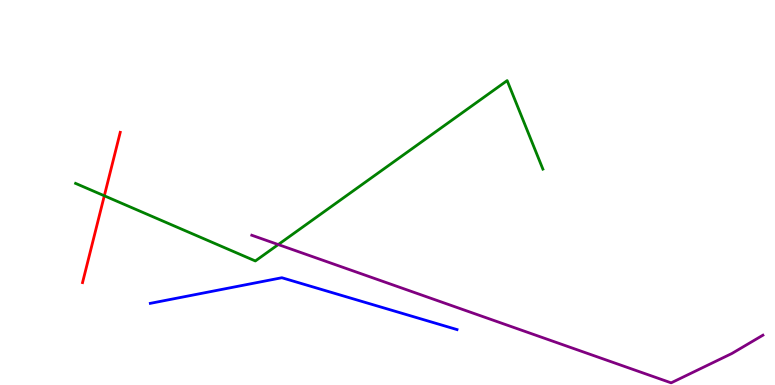[{'lines': ['blue', 'red'], 'intersections': []}, {'lines': ['green', 'red'], 'intersections': [{'x': 1.35, 'y': 4.91}]}, {'lines': ['purple', 'red'], 'intersections': []}, {'lines': ['blue', 'green'], 'intersections': []}, {'lines': ['blue', 'purple'], 'intersections': []}, {'lines': ['green', 'purple'], 'intersections': [{'x': 3.59, 'y': 3.65}]}]